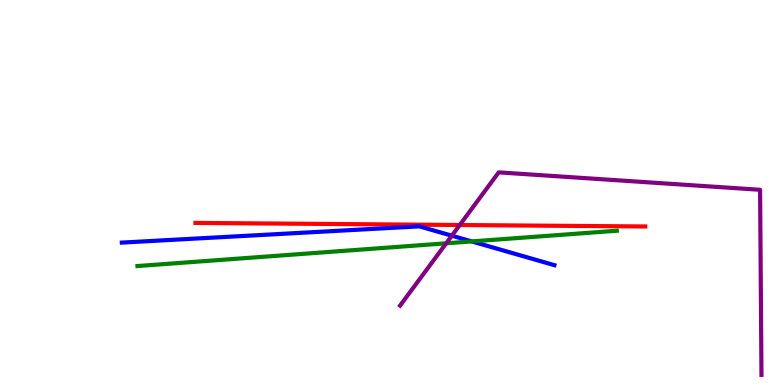[{'lines': ['blue', 'red'], 'intersections': []}, {'lines': ['green', 'red'], 'intersections': []}, {'lines': ['purple', 'red'], 'intersections': [{'x': 5.93, 'y': 4.16}]}, {'lines': ['blue', 'green'], 'intersections': [{'x': 6.09, 'y': 3.73}]}, {'lines': ['blue', 'purple'], 'intersections': [{'x': 5.83, 'y': 3.88}]}, {'lines': ['green', 'purple'], 'intersections': [{'x': 5.76, 'y': 3.68}]}]